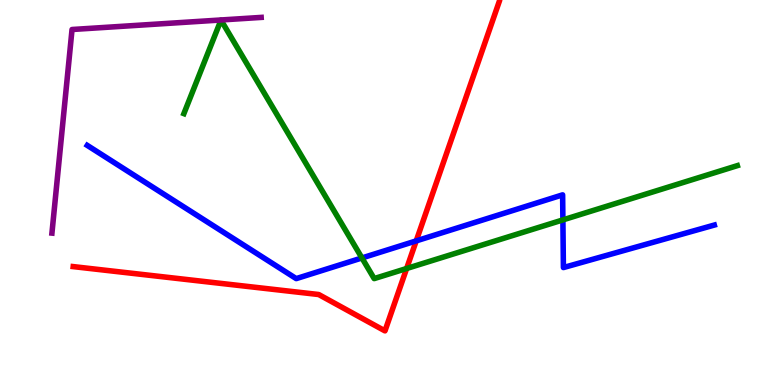[{'lines': ['blue', 'red'], 'intersections': [{'x': 5.37, 'y': 3.74}]}, {'lines': ['green', 'red'], 'intersections': [{'x': 5.25, 'y': 3.03}]}, {'lines': ['purple', 'red'], 'intersections': []}, {'lines': ['blue', 'green'], 'intersections': [{'x': 4.67, 'y': 3.3}, {'x': 7.26, 'y': 4.29}]}, {'lines': ['blue', 'purple'], 'intersections': []}, {'lines': ['green', 'purple'], 'intersections': []}]